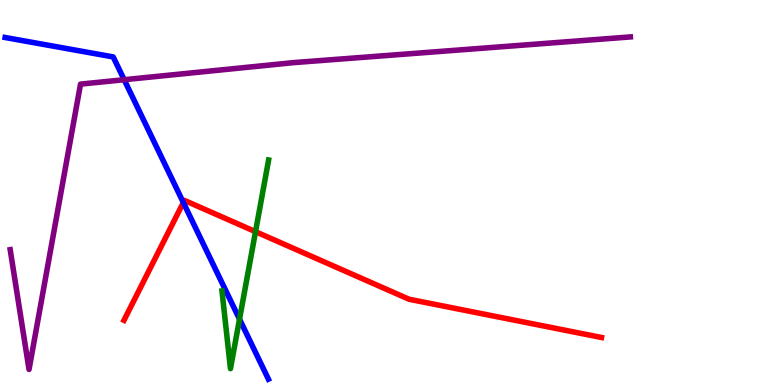[{'lines': ['blue', 'red'], 'intersections': [{'x': 2.37, 'y': 4.74}]}, {'lines': ['green', 'red'], 'intersections': [{'x': 3.3, 'y': 3.98}]}, {'lines': ['purple', 'red'], 'intersections': []}, {'lines': ['blue', 'green'], 'intersections': [{'x': 3.09, 'y': 1.71}]}, {'lines': ['blue', 'purple'], 'intersections': [{'x': 1.6, 'y': 7.93}]}, {'lines': ['green', 'purple'], 'intersections': []}]